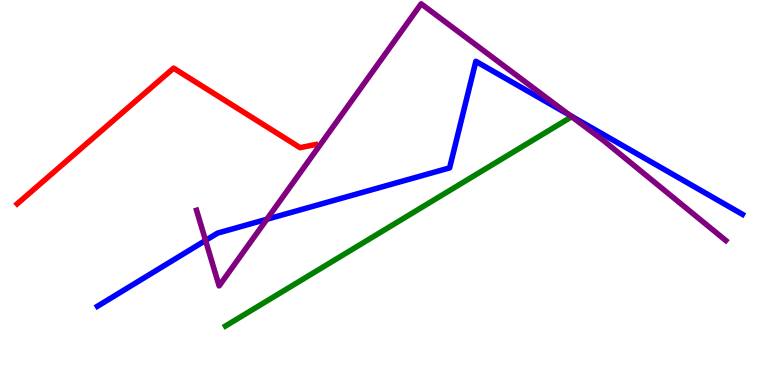[{'lines': ['blue', 'red'], 'intersections': []}, {'lines': ['green', 'red'], 'intersections': []}, {'lines': ['purple', 'red'], 'intersections': []}, {'lines': ['blue', 'green'], 'intersections': []}, {'lines': ['blue', 'purple'], 'intersections': [{'x': 2.65, 'y': 3.75}, {'x': 3.44, 'y': 4.3}, {'x': 7.35, 'y': 7.01}]}, {'lines': ['green', 'purple'], 'intersections': []}]